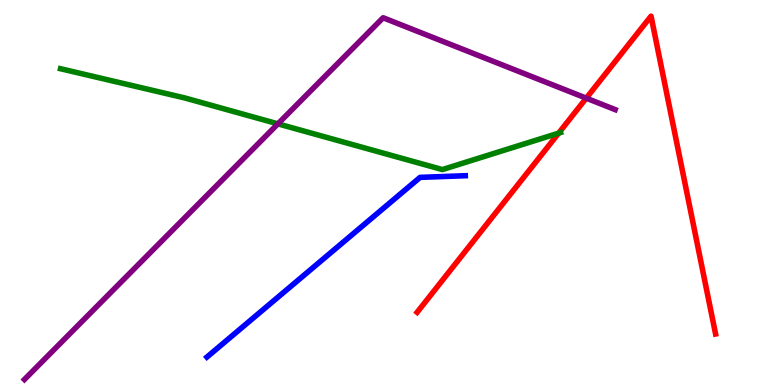[{'lines': ['blue', 'red'], 'intersections': []}, {'lines': ['green', 'red'], 'intersections': [{'x': 7.21, 'y': 6.54}]}, {'lines': ['purple', 'red'], 'intersections': [{'x': 7.56, 'y': 7.45}]}, {'lines': ['blue', 'green'], 'intersections': []}, {'lines': ['blue', 'purple'], 'intersections': []}, {'lines': ['green', 'purple'], 'intersections': [{'x': 3.59, 'y': 6.78}]}]